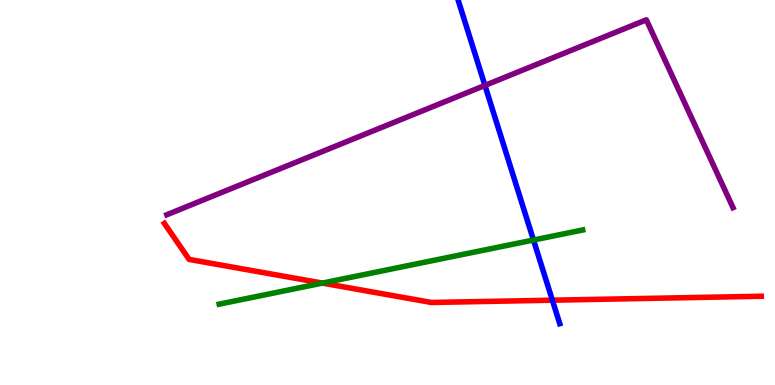[{'lines': ['blue', 'red'], 'intersections': [{'x': 7.13, 'y': 2.2}]}, {'lines': ['green', 'red'], 'intersections': [{'x': 4.16, 'y': 2.65}]}, {'lines': ['purple', 'red'], 'intersections': []}, {'lines': ['blue', 'green'], 'intersections': [{'x': 6.88, 'y': 3.77}]}, {'lines': ['blue', 'purple'], 'intersections': [{'x': 6.26, 'y': 7.78}]}, {'lines': ['green', 'purple'], 'intersections': []}]